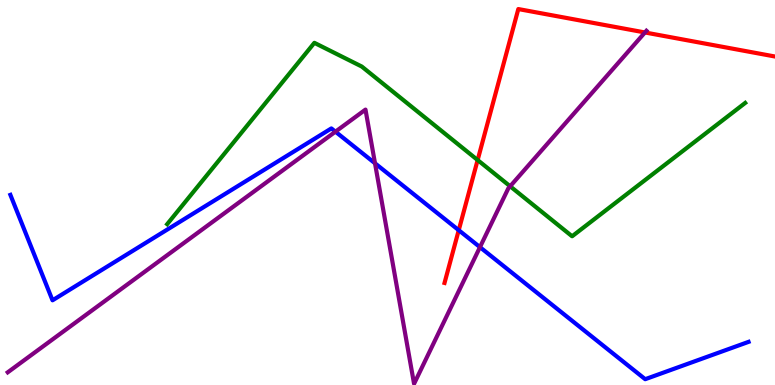[{'lines': ['blue', 'red'], 'intersections': [{'x': 5.92, 'y': 4.02}]}, {'lines': ['green', 'red'], 'intersections': [{'x': 6.16, 'y': 5.84}]}, {'lines': ['purple', 'red'], 'intersections': [{'x': 8.32, 'y': 9.16}]}, {'lines': ['blue', 'green'], 'intersections': []}, {'lines': ['blue', 'purple'], 'intersections': [{'x': 4.33, 'y': 6.58}, {'x': 4.84, 'y': 5.76}, {'x': 6.19, 'y': 3.58}]}, {'lines': ['green', 'purple'], 'intersections': [{'x': 6.58, 'y': 5.16}]}]